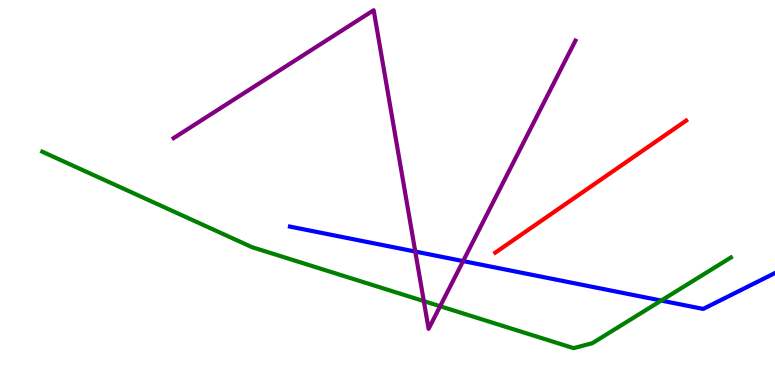[{'lines': ['blue', 'red'], 'intersections': []}, {'lines': ['green', 'red'], 'intersections': []}, {'lines': ['purple', 'red'], 'intersections': []}, {'lines': ['blue', 'green'], 'intersections': [{'x': 8.53, 'y': 2.19}]}, {'lines': ['blue', 'purple'], 'intersections': [{'x': 5.36, 'y': 3.47}, {'x': 5.98, 'y': 3.22}]}, {'lines': ['green', 'purple'], 'intersections': [{'x': 5.47, 'y': 2.18}, {'x': 5.68, 'y': 2.05}]}]